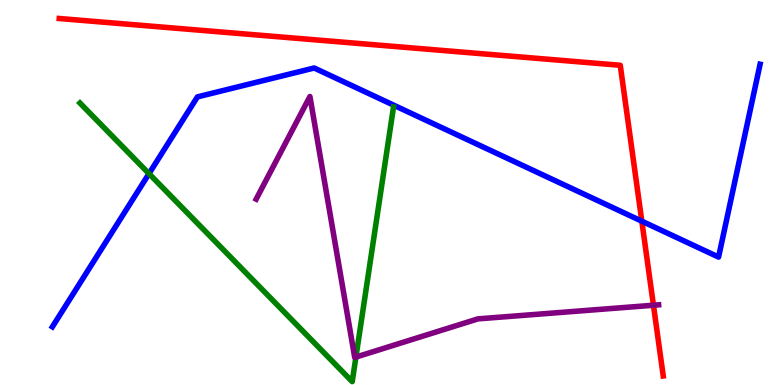[{'lines': ['blue', 'red'], 'intersections': [{'x': 8.28, 'y': 4.25}]}, {'lines': ['green', 'red'], 'intersections': []}, {'lines': ['purple', 'red'], 'intersections': [{'x': 8.43, 'y': 2.07}]}, {'lines': ['blue', 'green'], 'intersections': [{'x': 1.92, 'y': 5.49}]}, {'lines': ['blue', 'purple'], 'intersections': []}, {'lines': ['green', 'purple'], 'intersections': [{'x': 4.59, 'y': 0.725}]}]